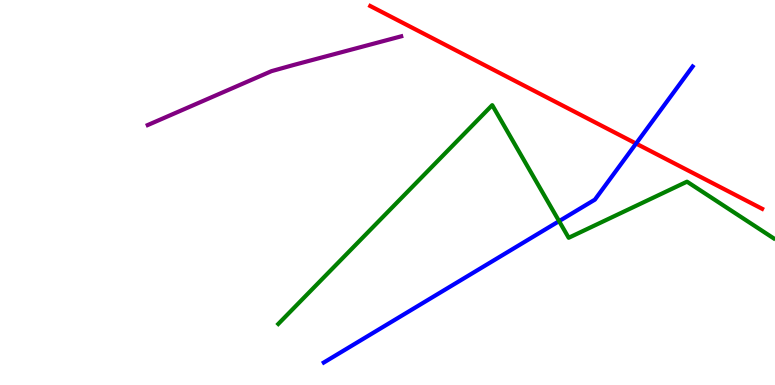[{'lines': ['blue', 'red'], 'intersections': [{'x': 8.21, 'y': 6.27}]}, {'lines': ['green', 'red'], 'intersections': []}, {'lines': ['purple', 'red'], 'intersections': []}, {'lines': ['blue', 'green'], 'intersections': [{'x': 7.21, 'y': 4.26}]}, {'lines': ['blue', 'purple'], 'intersections': []}, {'lines': ['green', 'purple'], 'intersections': []}]